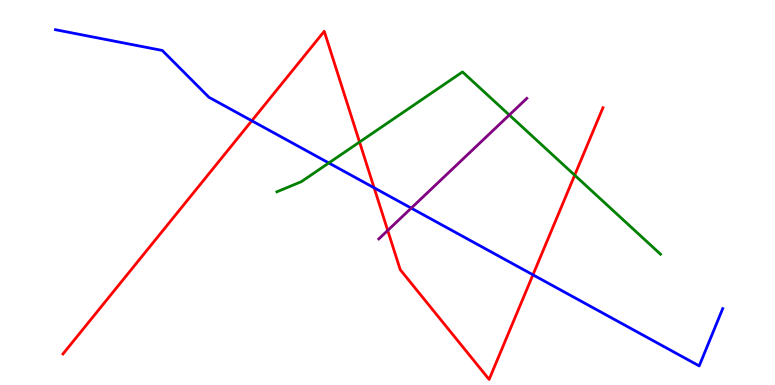[{'lines': ['blue', 'red'], 'intersections': [{'x': 3.25, 'y': 6.86}, {'x': 4.83, 'y': 5.12}, {'x': 6.88, 'y': 2.86}]}, {'lines': ['green', 'red'], 'intersections': [{'x': 4.64, 'y': 6.31}, {'x': 7.42, 'y': 5.45}]}, {'lines': ['purple', 'red'], 'intersections': [{'x': 5.0, 'y': 4.01}]}, {'lines': ['blue', 'green'], 'intersections': [{'x': 4.24, 'y': 5.77}]}, {'lines': ['blue', 'purple'], 'intersections': [{'x': 5.31, 'y': 4.59}]}, {'lines': ['green', 'purple'], 'intersections': [{'x': 6.57, 'y': 7.01}]}]